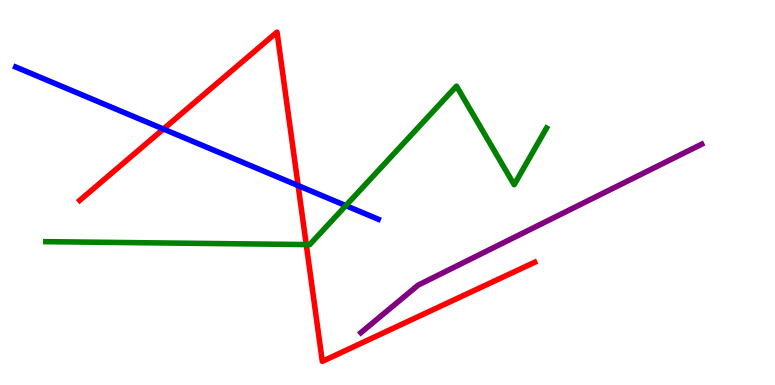[{'lines': ['blue', 'red'], 'intersections': [{'x': 2.11, 'y': 6.65}, {'x': 3.85, 'y': 5.18}]}, {'lines': ['green', 'red'], 'intersections': [{'x': 3.95, 'y': 3.65}]}, {'lines': ['purple', 'red'], 'intersections': []}, {'lines': ['blue', 'green'], 'intersections': [{'x': 4.46, 'y': 4.66}]}, {'lines': ['blue', 'purple'], 'intersections': []}, {'lines': ['green', 'purple'], 'intersections': []}]